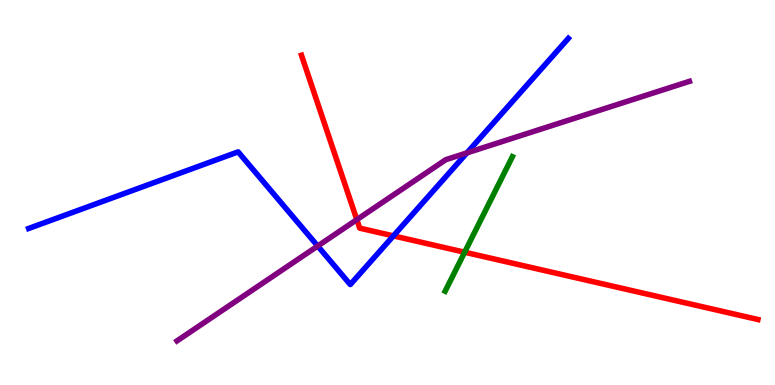[{'lines': ['blue', 'red'], 'intersections': [{'x': 5.08, 'y': 3.87}]}, {'lines': ['green', 'red'], 'intersections': [{'x': 6.0, 'y': 3.45}]}, {'lines': ['purple', 'red'], 'intersections': [{'x': 4.6, 'y': 4.29}]}, {'lines': ['blue', 'green'], 'intersections': []}, {'lines': ['blue', 'purple'], 'intersections': [{'x': 4.1, 'y': 3.61}, {'x': 6.02, 'y': 6.03}]}, {'lines': ['green', 'purple'], 'intersections': []}]